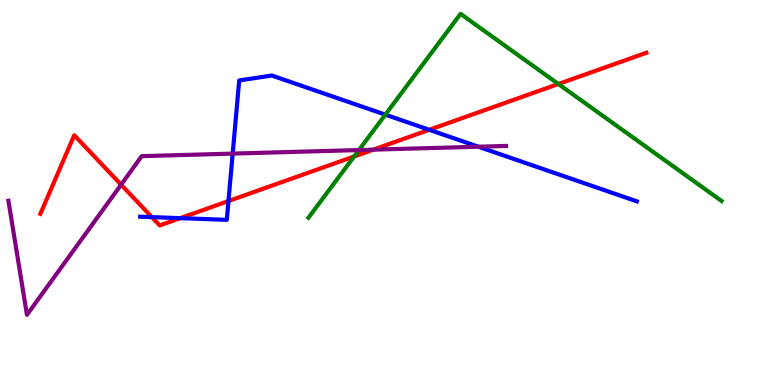[{'lines': ['blue', 'red'], 'intersections': [{'x': 1.96, 'y': 4.36}, {'x': 2.33, 'y': 4.33}, {'x': 2.95, 'y': 4.78}, {'x': 5.54, 'y': 6.63}]}, {'lines': ['green', 'red'], 'intersections': [{'x': 4.57, 'y': 5.94}, {'x': 7.2, 'y': 7.82}]}, {'lines': ['purple', 'red'], 'intersections': [{'x': 1.56, 'y': 5.2}, {'x': 4.82, 'y': 6.11}]}, {'lines': ['blue', 'green'], 'intersections': [{'x': 4.97, 'y': 7.02}]}, {'lines': ['blue', 'purple'], 'intersections': [{'x': 3.0, 'y': 6.01}, {'x': 6.17, 'y': 6.19}]}, {'lines': ['green', 'purple'], 'intersections': [{'x': 4.63, 'y': 6.1}]}]